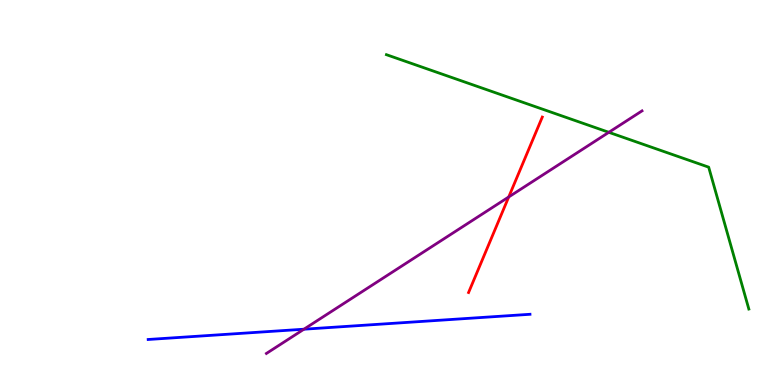[{'lines': ['blue', 'red'], 'intersections': []}, {'lines': ['green', 'red'], 'intersections': []}, {'lines': ['purple', 'red'], 'intersections': [{'x': 6.56, 'y': 4.88}]}, {'lines': ['blue', 'green'], 'intersections': []}, {'lines': ['blue', 'purple'], 'intersections': [{'x': 3.92, 'y': 1.45}]}, {'lines': ['green', 'purple'], 'intersections': [{'x': 7.86, 'y': 6.56}]}]